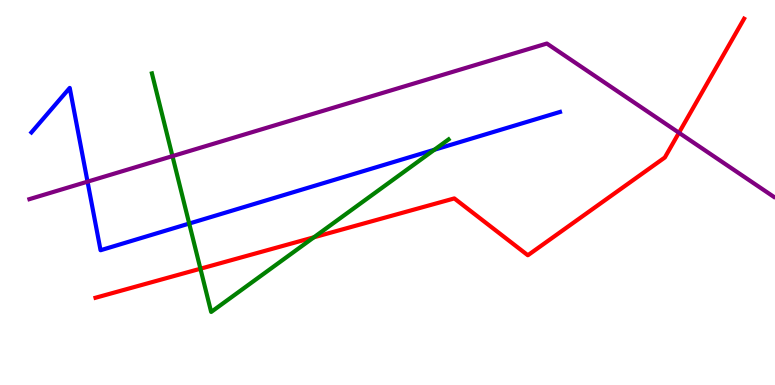[{'lines': ['blue', 'red'], 'intersections': []}, {'lines': ['green', 'red'], 'intersections': [{'x': 2.59, 'y': 3.02}, {'x': 4.05, 'y': 3.84}]}, {'lines': ['purple', 'red'], 'intersections': [{'x': 8.76, 'y': 6.55}]}, {'lines': ['blue', 'green'], 'intersections': [{'x': 2.44, 'y': 4.19}, {'x': 5.6, 'y': 6.11}]}, {'lines': ['blue', 'purple'], 'intersections': [{'x': 1.13, 'y': 5.28}]}, {'lines': ['green', 'purple'], 'intersections': [{'x': 2.23, 'y': 5.94}]}]